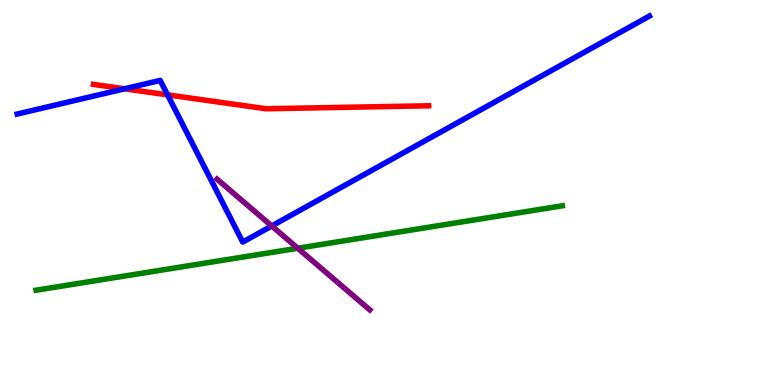[{'lines': ['blue', 'red'], 'intersections': [{'x': 1.61, 'y': 7.69}, {'x': 2.16, 'y': 7.54}]}, {'lines': ['green', 'red'], 'intersections': []}, {'lines': ['purple', 'red'], 'intersections': []}, {'lines': ['blue', 'green'], 'intersections': []}, {'lines': ['blue', 'purple'], 'intersections': [{'x': 3.51, 'y': 4.13}]}, {'lines': ['green', 'purple'], 'intersections': [{'x': 3.84, 'y': 3.55}]}]